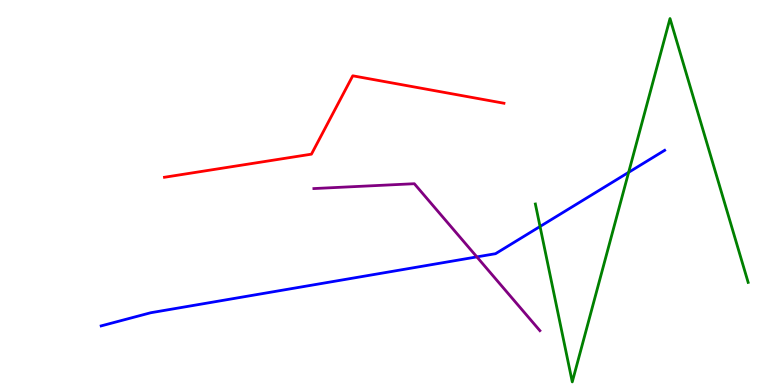[{'lines': ['blue', 'red'], 'intersections': []}, {'lines': ['green', 'red'], 'intersections': []}, {'lines': ['purple', 'red'], 'intersections': []}, {'lines': ['blue', 'green'], 'intersections': [{'x': 6.97, 'y': 4.12}, {'x': 8.11, 'y': 5.52}]}, {'lines': ['blue', 'purple'], 'intersections': [{'x': 6.15, 'y': 3.33}]}, {'lines': ['green', 'purple'], 'intersections': []}]